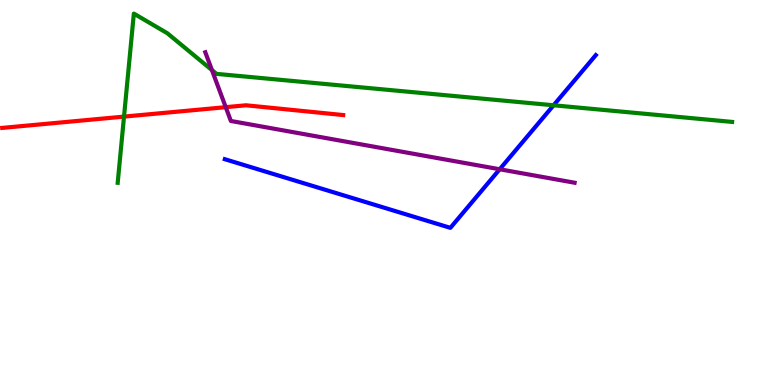[{'lines': ['blue', 'red'], 'intersections': []}, {'lines': ['green', 'red'], 'intersections': [{'x': 1.6, 'y': 6.97}]}, {'lines': ['purple', 'red'], 'intersections': [{'x': 2.91, 'y': 7.22}]}, {'lines': ['blue', 'green'], 'intersections': [{'x': 7.14, 'y': 7.27}]}, {'lines': ['blue', 'purple'], 'intersections': [{'x': 6.45, 'y': 5.6}]}, {'lines': ['green', 'purple'], 'intersections': [{'x': 2.73, 'y': 8.18}]}]